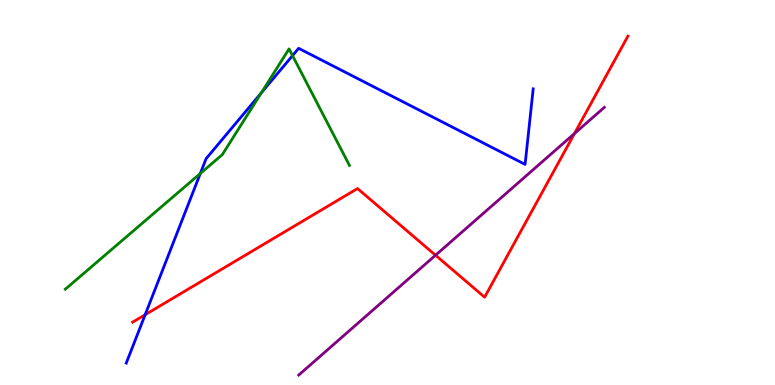[{'lines': ['blue', 'red'], 'intersections': [{'x': 1.87, 'y': 1.83}]}, {'lines': ['green', 'red'], 'intersections': []}, {'lines': ['purple', 'red'], 'intersections': [{'x': 5.62, 'y': 3.37}, {'x': 7.41, 'y': 6.53}]}, {'lines': ['blue', 'green'], 'intersections': [{'x': 2.58, 'y': 5.49}, {'x': 3.37, 'y': 7.59}, {'x': 3.77, 'y': 8.56}]}, {'lines': ['blue', 'purple'], 'intersections': []}, {'lines': ['green', 'purple'], 'intersections': []}]